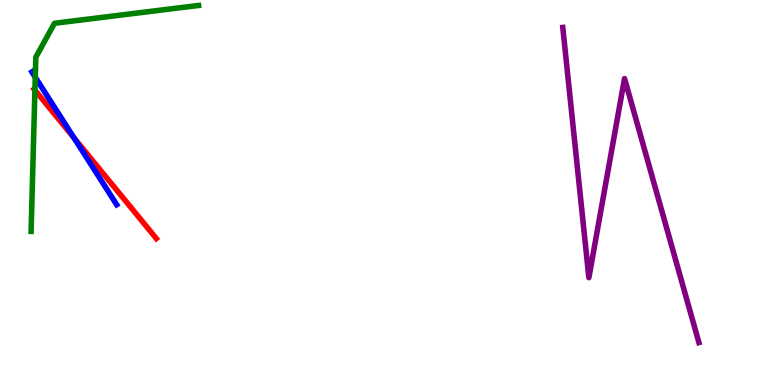[{'lines': ['blue', 'red'], 'intersections': [{'x': 0.956, 'y': 6.42}]}, {'lines': ['green', 'red'], 'intersections': [{'x': 0.451, 'y': 7.66}]}, {'lines': ['purple', 'red'], 'intersections': []}, {'lines': ['blue', 'green'], 'intersections': [{'x': 0.455, 'y': 7.99}]}, {'lines': ['blue', 'purple'], 'intersections': []}, {'lines': ['green', 'purple'], 'intersections': []}]